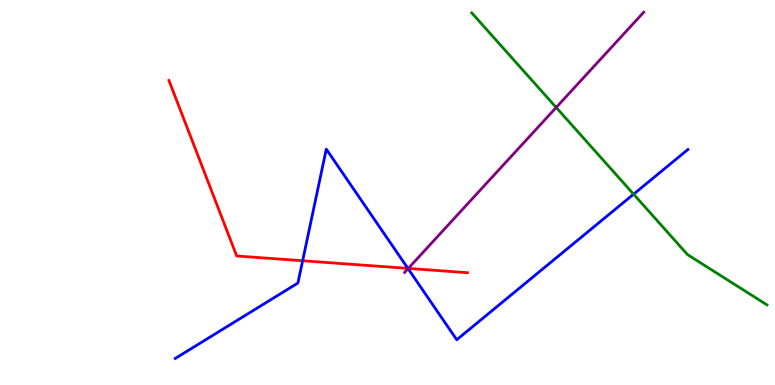[{'lines': ['blue', 'red'], 'intersections': [{'x': 3.91, 'y': 3.23}, {'x': 5.26, 'y': 3.03}]}, {'lines': ['green', 'red'], 'intersections': []}, {'lines': ['purple', 'red'], 'intersections': [{'x': 5.27, 'y': 3.03}]}, {'lines': ['blue', 'green'], 'intersections': [{'x': 8.18, 'y': 4.96}]}, {'lines': ['blue', 'purple'], 'intersections': [{'x': 5.27, 'y': 3.02}]}, {'lines': ['green', 'purple'], 'intersections': [{'x': 7.18, 'y': 7.21}]}]